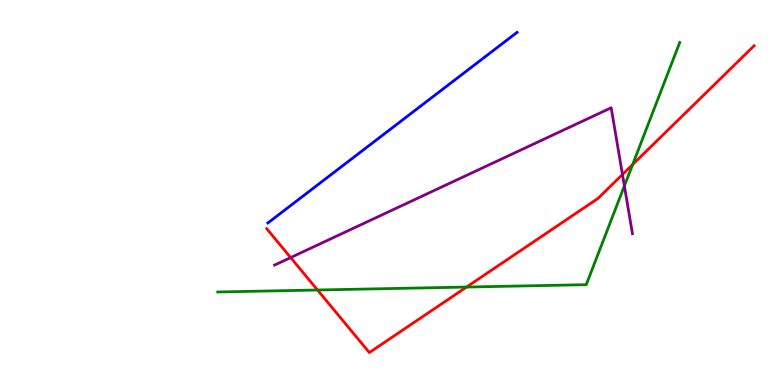[{'lines': ['blue', 'red'], 'intersections': []}, {'lines': ['green', 'red'], 'intersections': [{'x': 4.1, 'y': 2.47}, {'x': 6.02, 'y': 2.54}, {'x': 8.16, 'y': 5.73}]}, {'lines': ['purple', 'red'], 'intersections': [{'x': 3.75, 'y': 3.31}, {'x': 8.03, 'y': 5.47}]}, {'lines': ['blue', 'green'], 'intersections': []}, {'lines': ['blue', 'purple'], 'intersections': []}, {'lines': ['green', 'purple'], 'intersections': [{'x': 8.06, 'y': 5.17}]}]